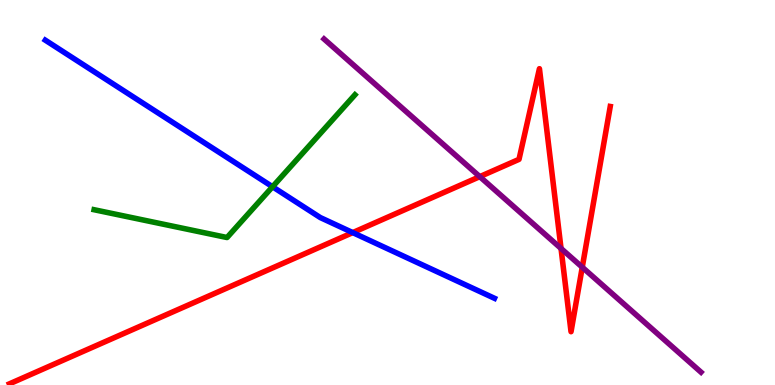[{'lines': ['blue', 'red'], 'intersections': [{'x': 4.55, 'y': 3.96}]}, {'lines': ['green', 'red'], 'intersections': []}, {'lines': ['purple', 'red'], 'intersections': [{'x': 6.19, 'y': 5.41}, {'x': 7.24, 'y': 3.55}, {'x': 7.51, 'y': 3.06}]}, {'lines': ['blue', 'green'], 'intersections': [{'x': 3.52, 'y': 5.15}]}, {'lines': ['blue', 'purple'], 'intersections': []}, {'lines': ['green', 'purple'], 'intersections': []}]